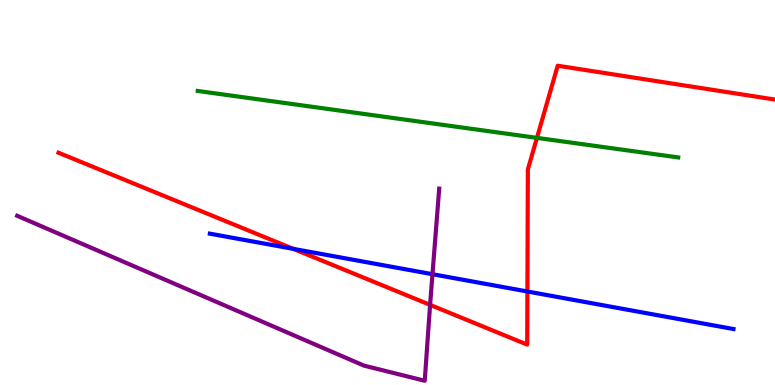[{'lines': ['blue', 'red'], 'intersections': [{'x': 3.78, 'y': 3.54}, {'x': 6.81, 'y': 2.43}]}, {'lines': ['green', 'red'], 'intersections': [{'x': 6.93, 'y': 6.42}]}, {'lines': ['purple', 'red'], 'intersections': [{'x': 5.55, 'y': 2.08}]}, {'lines': ['blue', 'green'], 'intersections': []}, {'lines': ['blue', 'purple'], 'intersections': [{'x': 5.58, 'y': 2.88}]}, {'lines': ['green', 'purple'], 'intersections': []}]